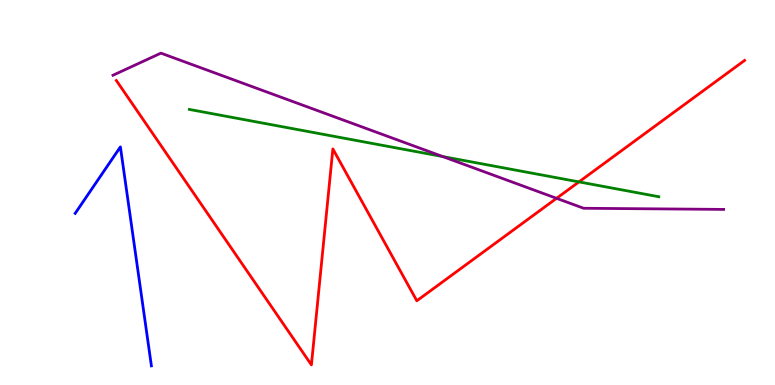[{'lines': ['blue', 'red'], 'intersections': []}, {'lines': ['green', 'red'], 'intersections': [{'x': 7.47, 'y': 5.28}]}, {'lines': ['purple', 'red'], 'intersections': [{'x': 7.18, 'y': 4.85}]}, {'lines': ['blue', 'green'], 'intersections': []}, {'lines': ['blue', 'purple'], 'intersections': []}, {'lines': ['green', 'purple'], 'intersections': [{'x': 5.71, 'y': 5.93}]}]